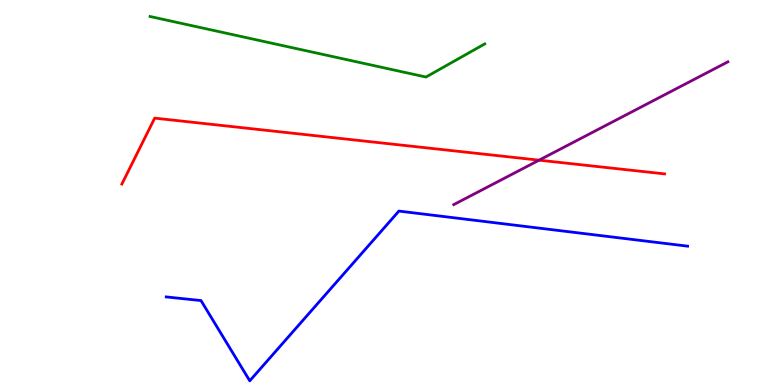[{'lines': ['blue', 'red'], 'intersections': []}, {'lines': ['green', 'red'], 'intersections': []}, {'lines': ['purple', 'red'], 'intersections': [{'x': 6.96, 'y': 5.84}]}, {'lines': ['blue', 'green'], 'intersections': []}, {'lines': ['blue', 'purple'], 'intersections': []}, {'lines': ['green', 'purple'], 'intersections': []}]